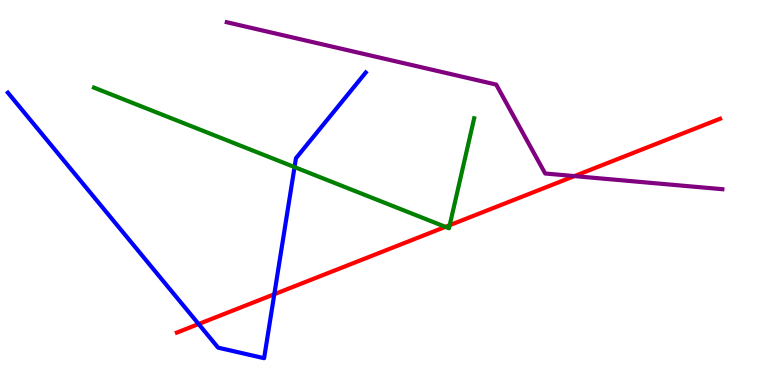[{'lines': ['blue', 'red'], 'intersections': [{'x': 2.56, 'y': 1.58}, {'x': 3.54, 'y': 2.36}]}, {'lines': ['green', 'red'], 'intersections': [{'x': 5.75, 'y': 4.11}, {'x': 5.8, 'y': 4.15}]}, {'lines': ['purple', 'red'], 'intersections': [{'x': 7.41, 'y': 5.43}]}, {'lines': ['blue', 'green'], 'intersections': [{'x': 3.8, 'y': 5.66}]}, {'lines': ['blue', 'purple'], 'intersections': []}, {'lines': ['green', 'purple'], 'intersections': []}]